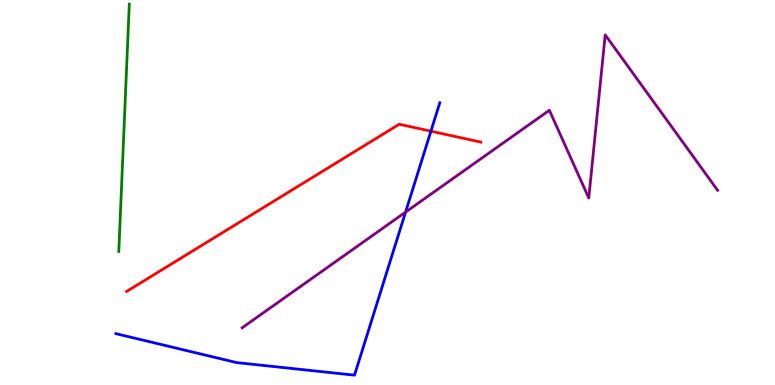[{'lines': ['blue', 'red'], 'intersections': [{'x': 5.56, 'y': 6.59}]}, {'lines': ['green', 'red'], 'intersections': []}, {'lines': ['purple', 'red'], 'intersections': []}, {'lines': ['blue', 'green'], 'intersections': []}, {'lines': ['blue', 'purple'], 'intersections': [{'x': 5.23, 'y': 4.49}]}, {'lines': ['green', 'purple'], 'intersections': []}]